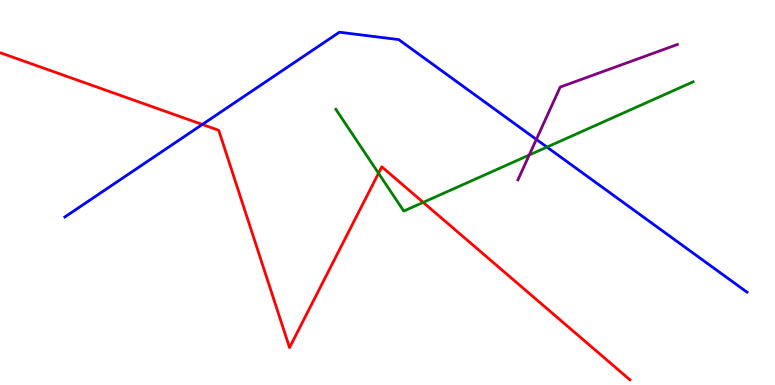[{'lines': ['blue', 'red'], 'intersections': [{'x': 2.61, 'y': 6.77}]}, {'lines': ['green', 'red'], 'intersections': [{'x': 4.88, 'y': 5.5}, {'x': 5.46, 'y': 4.74}]}, {'lines': ['purple', 'red'], 'intersections': []}, {'lines': ['blue', 'green'], 'intersections': [{'x': 7.06, 'y': 6.18}]}, {'lines': ['blue', 'purple'], 'intersections': [{'x': 6.92, 'y': 6.38}]}, {'lines': ['green', 'purple'], 'intersections': [{'x': 6.83, 'y': 5.97}]}]